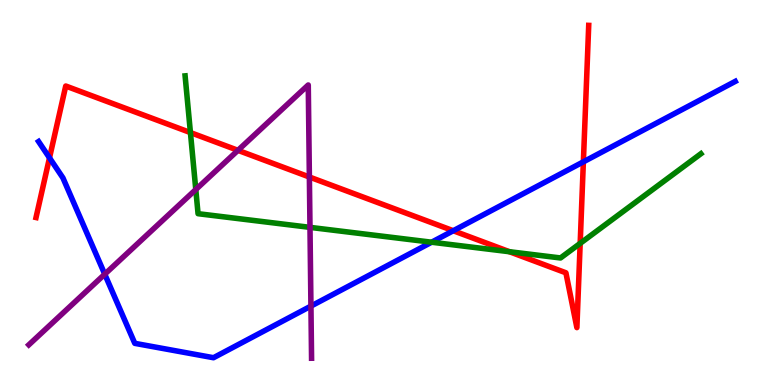[{'lines': ['blue', 'red'], 'intersections': [{'x': 0.639, 'y': 5.9}, {'x': 5.85, 'y': 4.01}, {'x': 7.53, 'y': 5.8}]}, {'lines': ['green', 'red'], 'intersections': [{'x': 2.46, 'y': 6.56}, {'x': 6.57, 'y': 3.46}, {'x': 7.49, 'y': 3.68}]}, {'lines': ['purple', 'red'], 'intersections': [{'x': 3.07, 'y': 6.1}, {'x': 3.99, 'y': 5.4}]}, {'lines': ['blue', 'green'], 'intersections': [{'x': 5.57, 'y': 3.71}]}, {'lines': ['blue', 'purple'], 'intersections': [{'x': 1.35, 'y': 2.88}, {'x': 4.01, 'y': 2.05}]}, {'lines': ['green', 'purple'], 'intersections': [{'x': 2.53, 'y': 5.08}, {'x': 4.0, 'y': 4.09}]}]